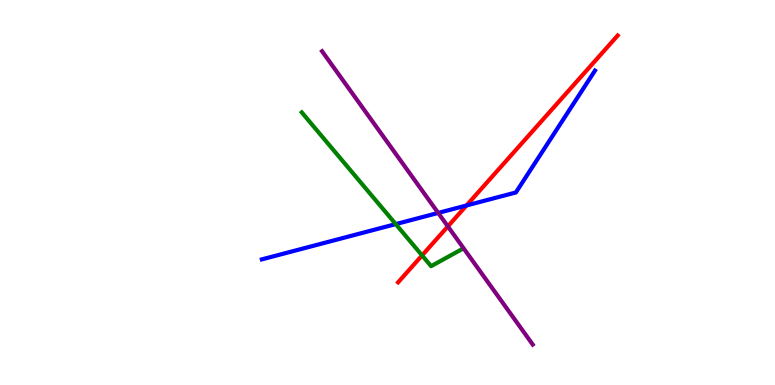[{'lines': ['blue', 'red'], 'intersections': [{'x': 6.02, 'y': 4.66}]}, {'lines': ['green', 'red'], 'intersections': [{'x': 5.45, 'y': 3.37}]}, {'lines': ['purple', 'red'], 'intersections': [{'x': 5.78, 'y': 4.12}]}, {'lines': ['blue', 'green'], 'intersections': [{'x': 5.11, 'y': 4.18}]}, {'lines': ['blue', 'purple'], 'intersections': [{'x': 5.65, 'y': 4.47}]}, {'lines': ['green', 'purple'], 'intersections': []}]